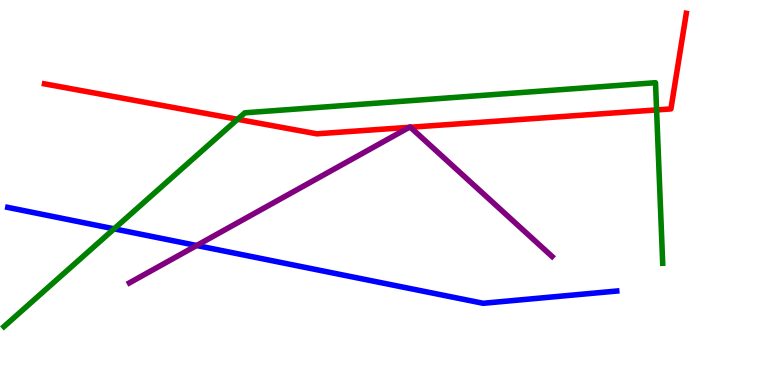[{'lines': ['blue', 'red'], 'intersections': []}, {'lines': ['green', 'red'], 'intersections': [{'x': 3.07, 'y': 6.9}, {'x': 8.47, 'y': 7.14}]}, {'lines': ['purple', 'red'], 'intersections': [{'x': 5.28, 'y': 6.69}, {'x': 5.3, 'y': 6.7}]}, {'lines': ['blue', 'green'], 'intersections': [{'x': 1.47, 'y': 4.06}]}, {'lines': ['blue', 'purple'], 'intersections': [{'x': 2.54, 'y': 3.62}]}, {'lines': ['green', 'purple'], 'intersections': []}]